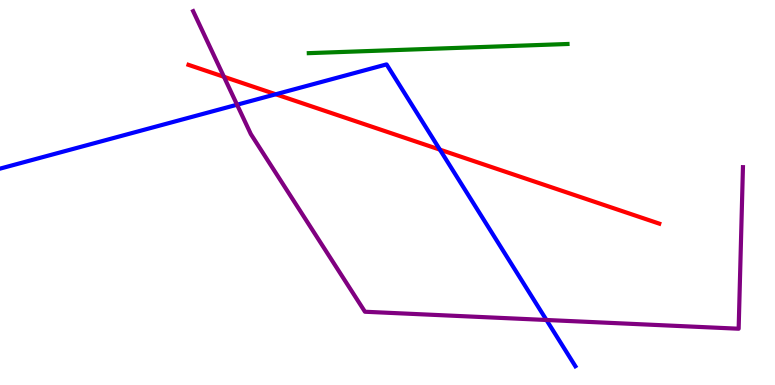[{'lines': ['blue', 'red'], 'intersections': [{'x': 3.56, 'y': 7.55}, {'x': 5.68, 'y': 6.11}]}, {'lines': ['green', 'red'], 'intersections': []}, {'lines': ['purple', 'red'], 'intersections': [{'x': 2.89, 'y': 8.01}]}, {'lines': ['blue', 'green'], 'intersections': []}, {'lines': ['blue', 'purple'], 'intersections': [{'x': 3.06, 'y': 7.28}, {'x': 7.05, 'y': 1.69}]}, {'lines': ['green', 'purple'], 'intersections': []}]